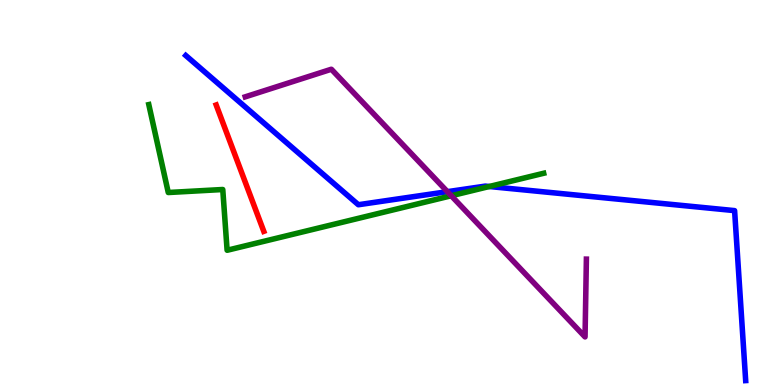[{'lines': ['blue', 'red'], 'intersections': []}, {'lines': ['green', 'red'], 'intersections': []}, {'lines': ['purple', 'red'], 'intersections': []}, {'lines': ['blue', 'green'], 'intersections': [{'x': 6.31, 'y': 5.16}]}, {'lines': ['blue', 'purple'], 'intersections': [{'x': 5.77, 'y': 5.02}]}, {'lines': ['green', 'purple'], 'intersections': [{'x': 5.82, 'y': 4.92}]}]